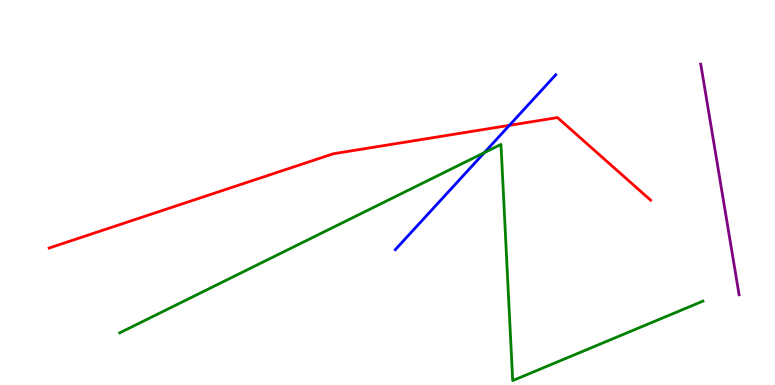[{'lines': ['blue', 'red'], 'intersections': [{'x': 6.57, 'y': 6.74}]}, {'lines': ['green', 'red'], 'intersections': []}, {'lines': ['purple', 'red'], 'intersections': []}, {'lines': ['blue', 'green'], 'intersections': [{'x': 6.25, 'y': 6.04}]}, {'lines': ['blue', 'purple'], 'intersections': []}, {'lines': ['green', 'purple'], 'intersections': []}]